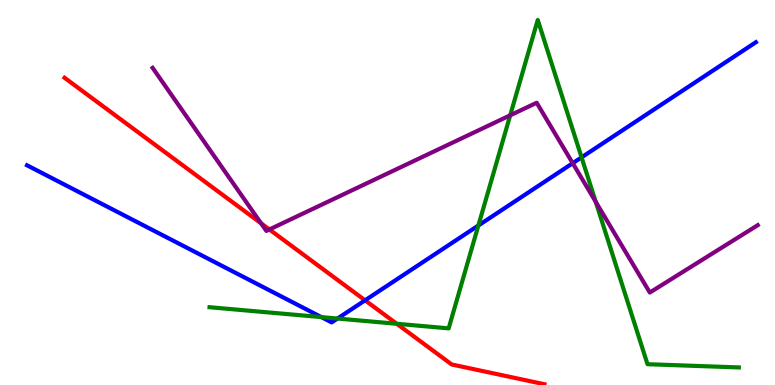[{'lines': ['blue', 'red'], 'intersections': [{'x': 4.71, 'y': 2.2}]}, {'lines': ['green', 'red'], 'intersections': [{'x': 5.12, 'y': 1.59}]}, {'lines': ['purple', 'red'], 'intersections': [{'x': 3.37, 'y': 4.2}, {'x': 3.48, 'y': 4.04}]}, {'lines': ['blue', 'green'], 'intersections': [{'x': 4.15, 'y': 1.76}, {'x': 4.35, 'y': 1.73}, {'x': 6.17, 'y': 4.14}, {'x': 7.5, 'y': 5.91}]}, {'lines': ['blue', 'purple'], 'intersections': [{'x': 7.39, 'y': 5.76}]}, {'lines': ['green', 'purple'], 'intersections': [{'x': 6.58, 'y': 7.0}, {'x': 7.69, 'y': 4.76}]}]